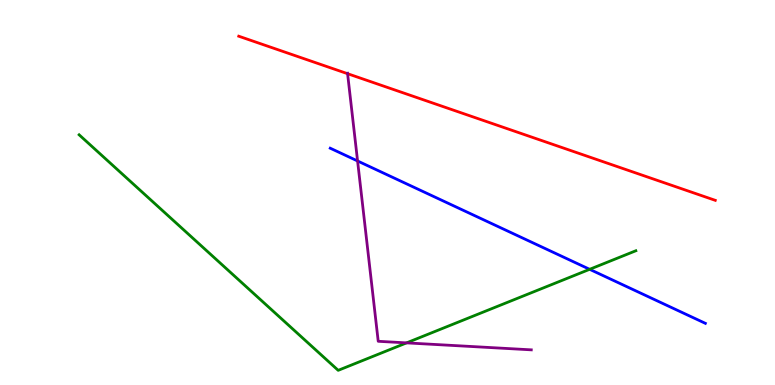[{'lines': ['blue', 'red'], 'intersections': []}, {'lines': ['green', 'red'], 'intersections': []}, {'lines': ['purple', 'red'], 'intersections': [{'x': 4.48, 'y': 8.09}]}, {'lines': ['blue', 'green'], 'intersections': [{'x': 7.61, 'y': 3.0}]}, {'lines': ['blue', 'purple'], 'intersections': [{'x': 4.61, 'y': 5.82}]}, {'lines': ['green', 'purple'], 'intersections': [{'x': 5.25, 'y': 1.09}]}]